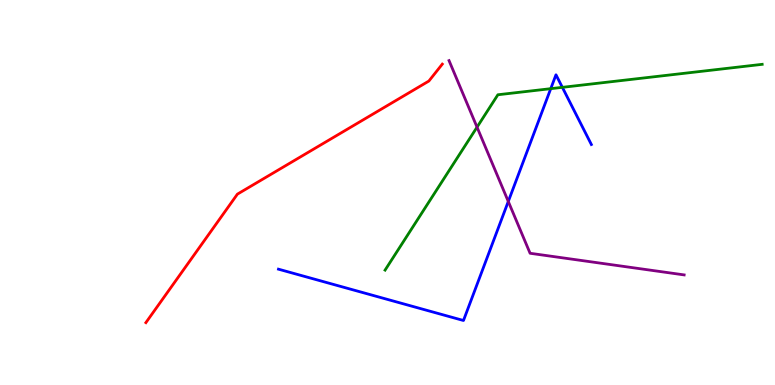[{'lines': ['blue', 'red'], 'intersections': []}, {'lines': ['green', 'red'], 'intersections': []}, {'lines': ['purple', 'red'], 'intersections': []}, {'lines': ['blue', 'green'], 'intersections': [{'x': 7.11, 'y': 7.7}, {'x': 7.26, 'y': 7.73}]}, {'lines': ['blue', 'purple'], 'intersections': [{'x': 6.56, 'y': 4.77}]}, {'lines': ['green', 'purple'], 'intersections': [{'x': 6.16, 'y': 6.7}]}]